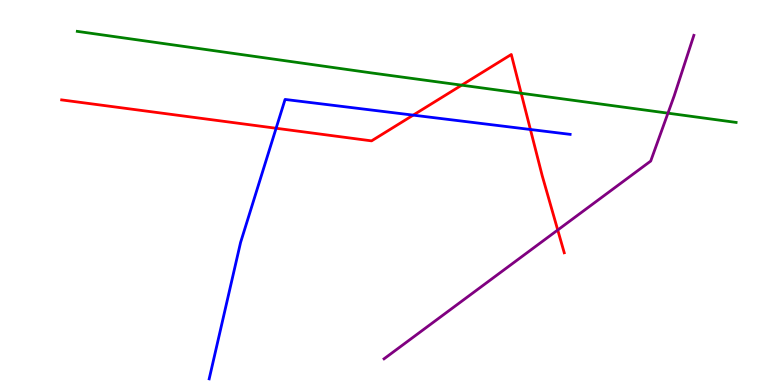[{'lines': ['blue', 'red'], 'intersections': [{'x': 3.56, 'y': 6.67}, {'x': 5.33, 'y': 7.01}, {'x': 6.84, 'y': 6.64}]}, {'lines': ['green', 'red'], 'intersections': [{'x': 5.96, 'y': 7.79}, {'x': 6.72, 'y': 7.58}]}, {'lines': ['purple', 'red'], 'intersections': [{'x': 7.2, 'y': 4.03}]}, {'lines': ['blue', 'green'], 'intersections': []}, {'lines': ['blue', 'purple'], 'intersections': []}, {'lines': ['green', 'purple'], 'intersections': [{'x': 8.62, 'y': 7.06}]}]